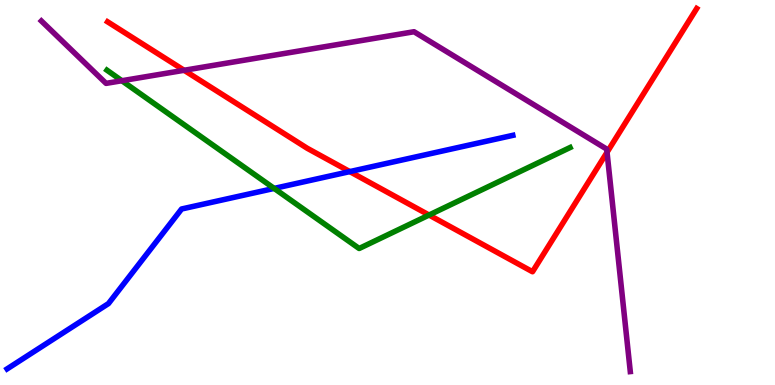[{'lines': ['blue', 'red'], 'intersections': [{'x': 4.51, 'y': 5.54}]}, {'lines': ['green', 'red'], 'intersections': [{'x': 5.54, 'y': 4.41}]}, {'lines': ['purple', 'red'], 'intersections': [{'x': 2.38, 'y': 8.17}, {'x': 7.83, 'y': 6.04}]}, {'lines': ['blue', 'green'], 'intersections': [{'x': 3.54, 'y': 5.11}]}, {'lines': ['blue', 'purple'], 'intersections': []}, {'lines': ['green', 'purple'], 'intersections': [{'x': 1.57, 'y': 7.9}]}]